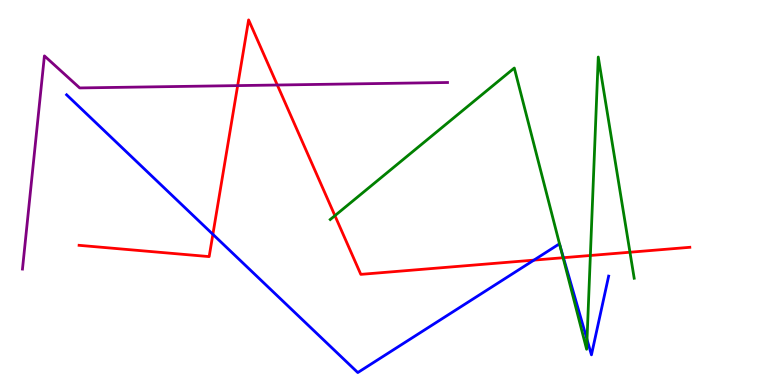[{'lines': ['blue', 'red'], 'intersections': [{'x': 2.75, 'y': 3.91}, {'x': 6.89, 'y': 3.24}, {'x': 7.27, 'y': 3.31}]}, {'lines': ['green', 'red'], 'intersections': [{'x': 4.32, 'y': 4.4}, {'x': 7.27, 'y': 3.31}, {'x': 7.62, 'y': 3.36}, {'x': 8.13, 'y': 3.45}]}, {'lines': ['purple', 'red'], 'intersections': [{'x': 3.07, 'y': 7.78}, {'x': 3.58, 'y': 7.79}]}, {'lines': ['blue', 'green'], 'intersections': [{'x': 7.23, 'y': 3.62}, {'x': 7.57, 'y': 1.18}]}, {'lines': ['blue', 'purple'], 'intersections': []}, {'lines': ['green', 'purple'], 'intersections': []}]